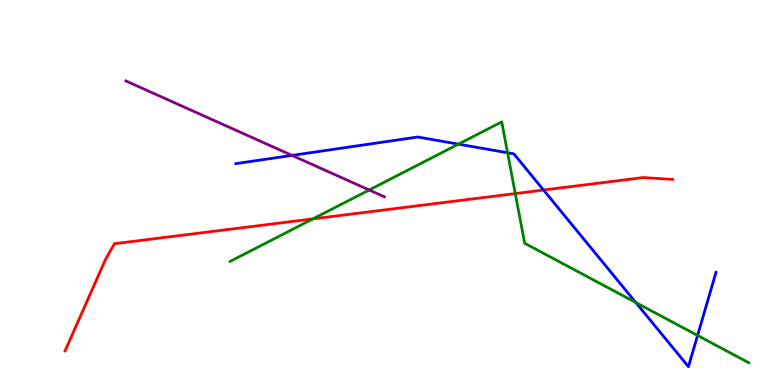[{'lines': ['blue', 'red'], 'intersections': [{'x': 7.01, 'y': 5.06}]}, {'lines': ['green', 'red'], 'intersections': [{'x': 4.04, 'y': 4.31}, {'x': 6.65, 'y': 4.97}]}, {'lines': ['purple', 'red'], 'intersections': []}, {'lines': ['blue', 'green'], 'intersections': [{'x': 5.92, 'y': 6.26}, {'x': 6.55, 'y': 6.03}, {'x': 8.2, 'y': 2.14}, {'x': 9.0, 'y': 1.29}]}, {'lines': ['blue', 'purple'], 'intersections': [{'x': 3.77, 'y': 5.96}]}, {'lines': ['green', 'purple'], 'intersections': [{'x': 4.76, 'y': 5.07}]}]